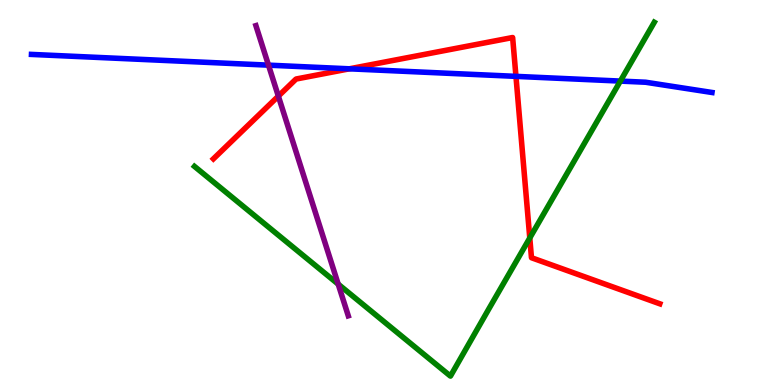[{'lines': ['blue', 'red'], 'intersections': [{'x': 4.51, 'y': 8.21}, {'x': 6.66, 'y': 8.02}]}, {'lines': ['green', 'red'], 'intersections': [{'x': 6.84, 'y': 3.82}]}, {'lines': ['purple', 'red'], 'intersections': [{'x': 3.59, 'y': 7.5}]}, {'lines': ['blue', 'green'], 'intersections': [{'x': 8.0, 'y': 7.89}]}, {'lines': ['blue', 'purple'], 'intersections': [{'x': 3.46, 'y': 8.31}]}, {'lines': ['green', 'purple'], 'intersections': [{'x': 4.36, 'y': 2.62}]}]